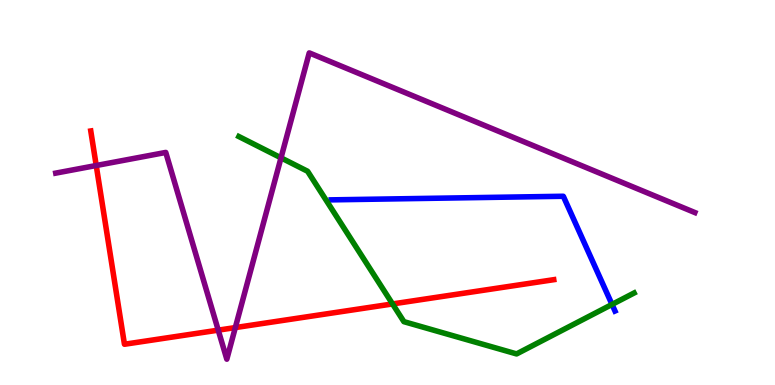[{'lines': ['blue', 'red'], 'intersections': []}, {'lines': ['green', 'red'], 'intersections': [{'x': 5.07, 'y': 2.11}]}, {'lines': ['purple', 'red'], 'intersections': [{'x': 1.24, 'y': 5.7}, {'x': 2.82, 'y': 1.42}, {'x': 3.04, 'y': 1.49}]}, {'lines': ['blue', 'green'], 'intersections': [{'x': 7.9, 'y': 2.09}]}, {'lines': ['blue', 'purple'], 'intersections': []}, {'lines': ['green', 'purple'], 'intersections': [{'x': 3.63, 'y': 5.9}]}]